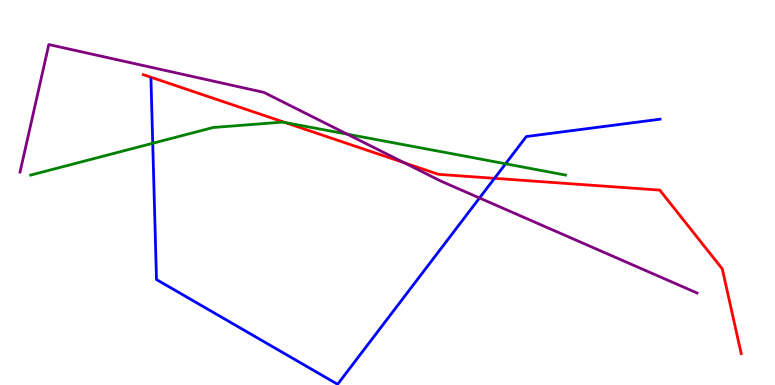[{'lines': ['blue', 'red'], 'intersections': [{'x': 6.38, 'y': 5.37}]}, {'lines': ['green', 'red'], 'intersections': [{'x': 3.68, 'y': 6.82}]}, {'lines': ['purple', 'red'], 'intersections': [{'x': 5.22, 'y': 5.77}]}, {'lines': ['blue', 'green'], 'intersections': [{'x': 1.97, 'y': 6.28}, {'x': 6.52, 'y': 5.75}]}, {'lines': ['blue', 'purple'], 'intersections': [{'x': 6.19, 'y': 4.86}]}, {'lines': ['green', 'purple'], 'intersections': [{'x': 4.48, 'y': 6.52}]}]